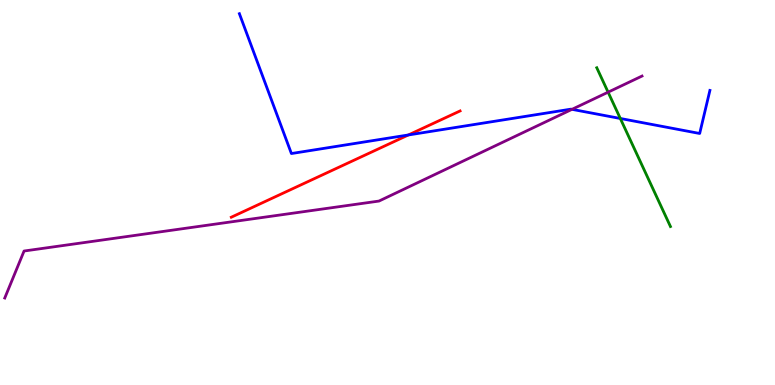[{'lines': ['blue', 'red'], 'intersections': [{'x': 5.27, 'y': 6.49}]}, {'lines': ['green', 'red'], 'intersections': []}, {'lines': ['purple', 'red'], 'intersections': []}, {'lines': ['blue', 'green'], 'intersections': [{'x': 8.0, 'y': 6.92}]}, {'lines': ['blue', 'purple'], 'intersections': [{'x': 7.38, 'y': 7.16}]}, {'lines': ['green', 'purple'], 'intersections': [{'x': 7.85, 'y': 7.61}]}]